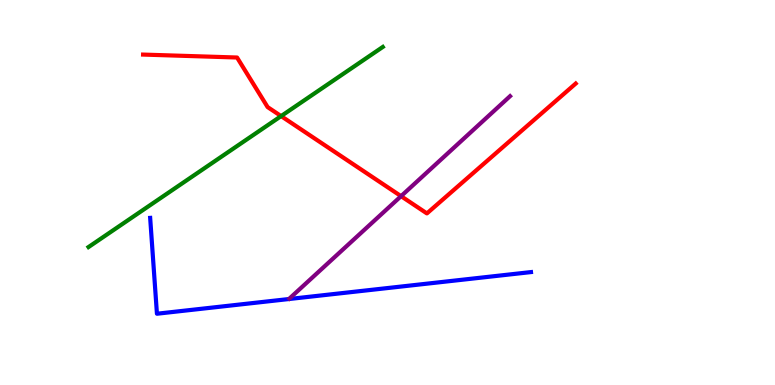[{'lines': ['blue', 'red'], 'intersections': []}, {'lines': ['green', 'red'], 'intersections': [{'x': 3.63, 'y': 6.98}]}, {'lines': ['purple', 'red'], 'intersections': [{'x': 5.17, 'y': 4.9}]}, {'lines': ['blue', 'green'], 'intersections': []}, {'lines': ['blue', 'purple'], 'intersections': []}, {'lines': ['green', 'purple'], 'intersections': []}]